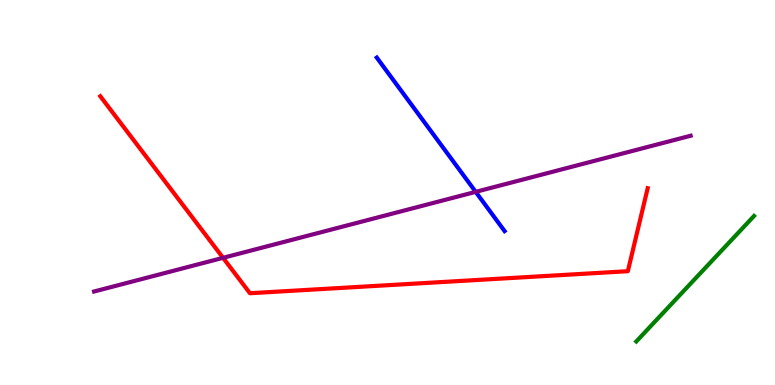[{'lines': ['blue', 'red'], 'intersections': []}, {'lines': ['green', 'red'], 'intersections': []}, {'lines': ['purple', 'red'], 'intersections': [{'x': 2.88, 'y': 3.3}]}, {'lines': ['blue', 'green'], 'intersections': []}, {'lines': ['blue', 'purple'], 'intersections': [{'x': 6.14, 'y': 5.02}]}, {'lines': ['green', 'purple'], 'intersections': []}]